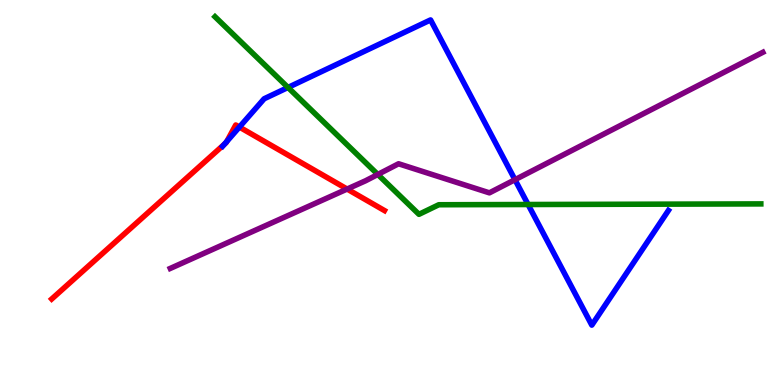[{'lines': ['blue', 'red'], 'intersections': [{'x': 2.9, 'y': 6.25}, {'x': 2.93, 'y': 6.32}, {'x': 3.09, 'y': 6.7}]}, {'lines': ['green', 'red'], 'intersections': []}, {'lines': ['purple', 'red'], 'intersections': [{'x': 4.48, 'y': 5.09}]}, {'lines': ['blue', 'green'], 'intersections': [{'x': 3.72, 'y': 7.73}, {'x': 6.81, 'y': 4.69}]}, {'lines': ['blue', 'purple'], 'intersections': [{'x': 6.64, 'y': 5.33}]}, {'lines': ['green', 'purple'], 'intersections': [{'x': 4.88, 'y': 5.47}]}]